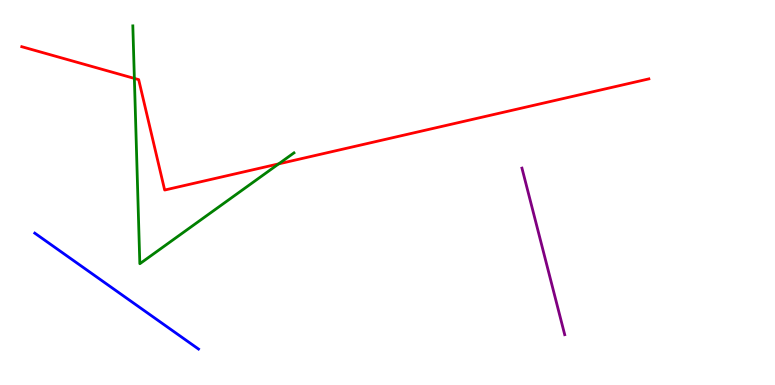[{'lines': ['blue', 'red'], 'intersections': []}, {'lines': ['green', 'red'], 'intersections': [{'x': 1.73, 'y': 7.96}, {'x': 3.6, 'y': 5.74}]}, {'lines': ['purple', 'red'], 'intersections': []}, {'lines': ['blue', 'green'], 'intersections': []}, {'lines': ['blue', 'purple'], 'intersections': []}, {'lines': ['green', 'purple'], 'intersections': []}]